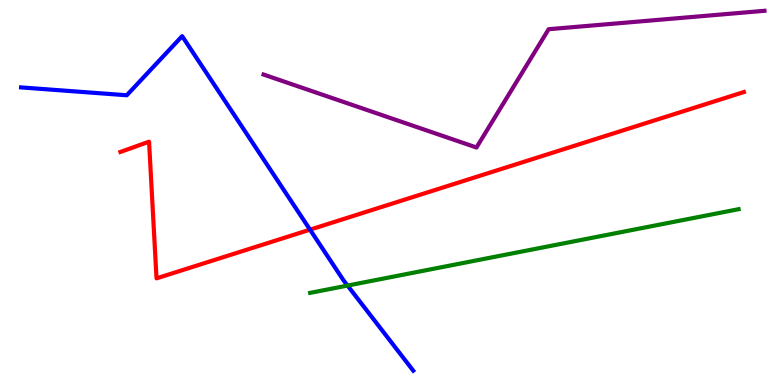[{'lines': ['blue', 'red'], 'intersections': [{'x': 4.0, 'y': 4.03}]}, {'lines': ['green', 'red'], 'intersections': []}, {'lines': ['purple', 'red'], 'intersections': []}, {'lines': ['blue', 'green'], 'intersections': [{'x': 4.48, 'y': 2.58}]}, {'lines': ['blue', 'purple'], 'intersections': []}, {'lines': ['green', 'purple'], 'intersections': []}]